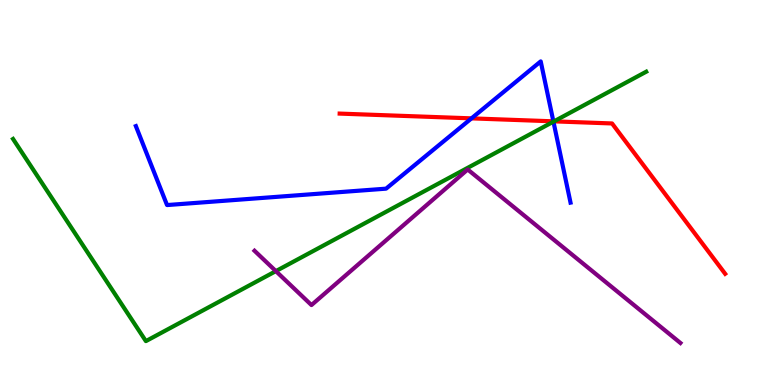[{'lines': ['blue', 'red'], 'intersections': [{'x': 6.08, 'y': 6.93}, {'x': 7.14, 'y': 6.85}]}, {'lines': ['green', 'red'], 'intersections': [{'x': 7.15, 'y': 6.85}]}, {'lines': ['purple', 'red'], 'intersections': []}, {'lines': ['blue', 'green'], 'intersections': [{'x': 7.14, 'y': 6.84}]}, {'lines': ['blue', 'purple'], 'intersections': []}, {'lines': ['green', 'purple'], 'intersections': [{'x': 3.56, 'y': 2.96}]}]